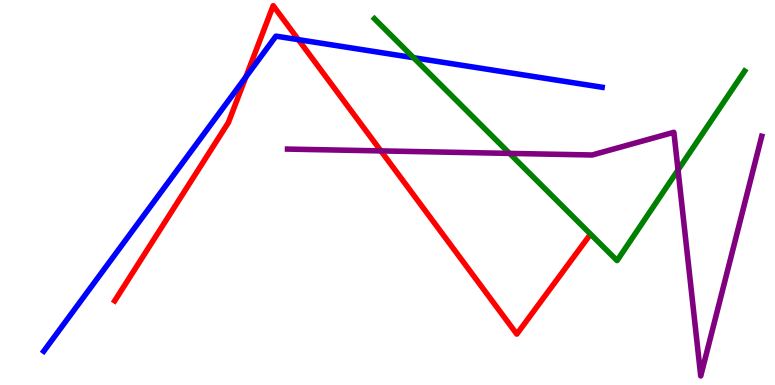[{'lines': ['blue', 'red'], 'intersections': [{'x': 3.17, 'y': 8.0}, {'x': 3.85, 'y': 8.97}]}, {'lines': ['green', 'red'], 'intersections': []}, {'lines': ['purple', 'red'], 'intersections': [{'x': 4.91, 'y': 6.08}]}, {'lines': ['blue', 'green'], 'intersections': [{'x': 5.34, 'y': 8.5}]}, {'lines': ['blue', 'purple'], 'intersections': []}, {'lines': ['green', 'purple'], 'intersections': [{'x': 6.57, 'y': 6.02}, {'x': 8.75, 'y': 5.58}]}]